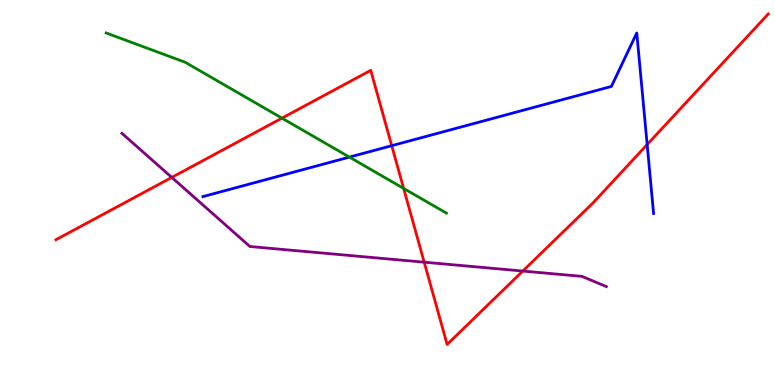[{'lines': ['blue', 'red'], 'intersections': [{'x': 5.05, 'y': 6.22}, {'x': 8.35, 'y': 6.25}]}, {'lines': ['green', 'red'], 'intersections': [{'x': 3.64, 'y': 6.93}, {'x': 5.21, 'y': 5.11}]}, {'lines': ['purple', 'red'], 'intersections': [{'x': 2.22, 'y': 5.39}, {'x': 5.47, 'y': 3.19}, {'x': 6.75, 'y': 2.96}]}, {'lines': ['blue', 'green'], 'intersections': [{'x': 4.51, 'y': 5.92}]}, {'lines': ['blue', 'purple'], 'intersections': []}, {'lines': ['green', 'purple'], 'intersections': []}]